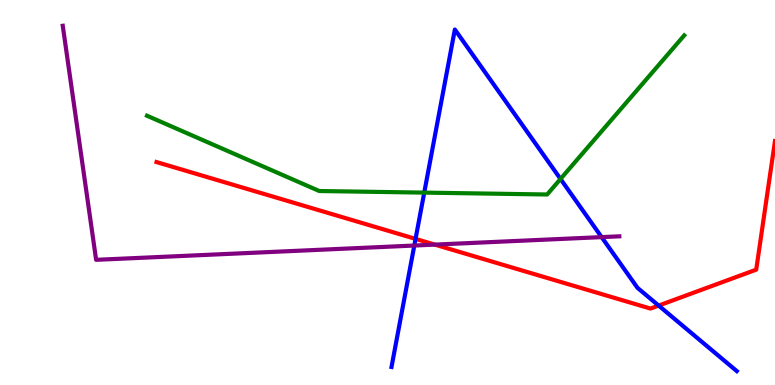[{'lines': ['blue', 'red'], 'intersections': [{'x': 5.36, 'y': 3.8}, {'x': 8.5, 'y': 2.06}]}, {'lines': ['green', 'red'], 'intersections': []}, {'lines': ['purple', 'red'], 'intersections': [{'x': 5.61, 'y': 3.65}]}, {'lines': ['blue', 'green'], 'intersections': [{'x': 5.47, 'y': 5.0}, {'x': 7.23, 'y': 5.35}]}, {'lines': ['blue', 'purple'], 'intersections': [{'x': 5.35, 'y': 3.62}, {'x': 7.76, 'y': 3.84}]}, {'lines': ['green', 'purple'], 'intersections': []}]